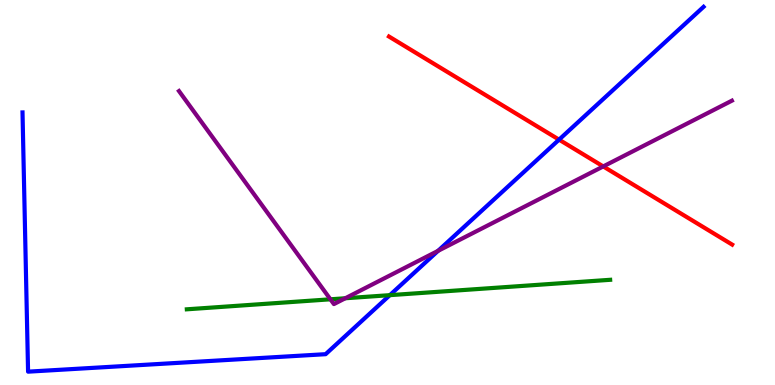[{'lines': ['blue', 'red'], 'intersections': [{'x': 7.21, 'y': 6.37}]}, {'lines': ['green', 'red'], 'intersections': []}, {'lines': ['purple', 'red'], 'intersections': [{'x': 7.78, 'y': 5.68}]}, {'lines': ['blue', 'green'], 'intersections': [{'x': 5.03, 'y': 2.33}]}, {'lines': ['blue', 'purple'], 'intersections': [{'x': 5.65, 'y': 3.48}]}, {'lines': ['green', 'purple'], 'intersections': [{'x': 4.26, 'y': 2.23}, {'x': 4.46, 'y': 2.25}]}]